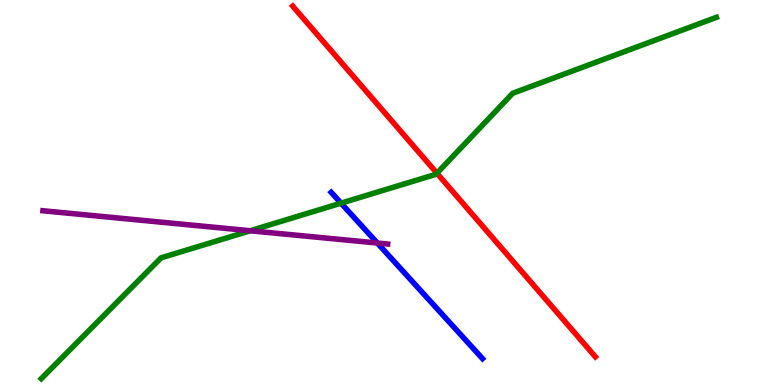[{'lines': ['blue', 'red'], 'intersections': []}, {'lines': ['green', 'red'], 'intersections': [{'x': 5.64, 'y': 5.5}]}, {'lines': ['purple', 'red'], 'intersections': []}, {'lines': ['blue', 'green'], 'intersections': [{'x': 4.4, 'y': 4.72}]}, {'lines': ['blue', 'purple'], 'intersections': [{'x': 4.87, 'y': 3.69}]}, {'lines': ['green', 'purple'], 'intersections': [{'x': 3.23, 'y': 4.01}]}]